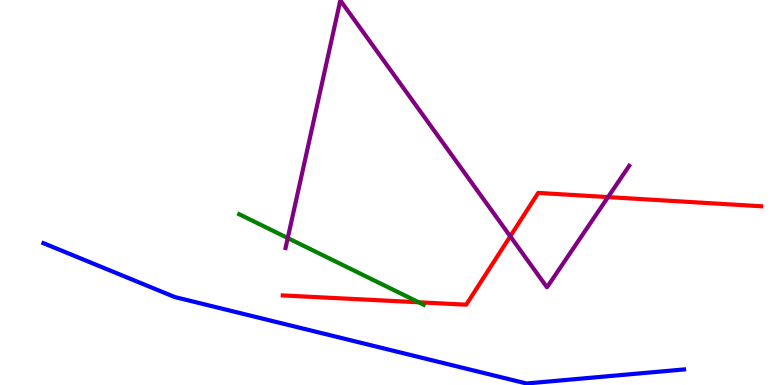[{'lines': ['blue', 'red'], 'intersections': []}, {'lines': ['green', 'red'], 'intersections': [{'x': 5.4, 'y': 2.15}]}, {'lines': ['purple', 'red'], 'intersections': [{'x': 6.58, 'y': 3.86}, {'x': 7.85, 'y': 4.88}]}, {'lines': ['blue', 'green'], 'intersections': []}, {'lines': ['blue', 'purple'], 'intersections': []}, {'lines': ['green', 'purple'], 'intersections': [{'x': 3.71, 'y': 3.82}]}]